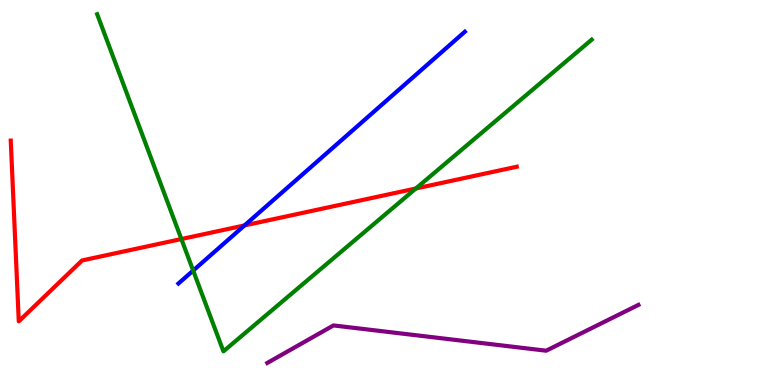[{'lines': ['blue', 'red'], 'intersections': [{'x': 3.16, 'y': 4.14}]}, {'lines': ['green', 'red'], 'intersections': [{'x': 2.34, 'y': 3.79}, {'x': 5.37, 'y': 5.1}]}, {'lines': ['purple', 'red'], 'intersections': []}, {'lines': ['blue', 'green'], 'intersections': [{'x': 2.49, 'y': 2.97}]}, {'lines': ['blue', 'purple'], 'intersections': []}, {'lines': ['green', 'purple'], 'intersections': []}]